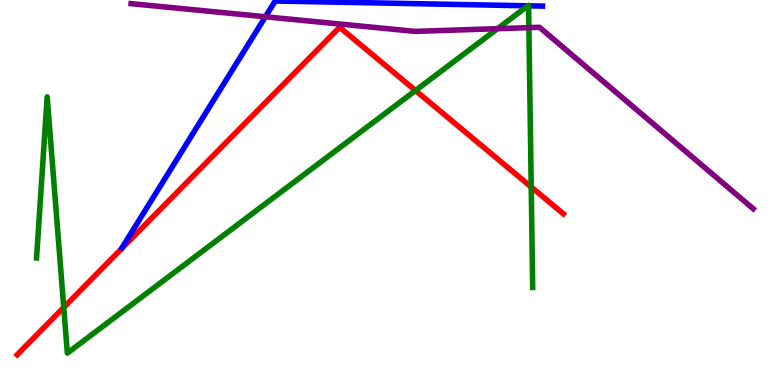[{'lines': ['blue', 'red'], 'intersections': []}, {'lines': ['green', 'red'], 'intersections': [{'x': 0.822, 'y': 2.01}, {'x': 5.36, 'y': 7.65}, {'x': 6.85, 'y': 5.14}]}, {'lines': ['purple', 'red'], 'intersections': []}, {'lines': ['blue', 'green'], 'intersections': [{'x': 6.81, 'y': 9.85}, {'x': 6.82, 'y': 9.85}]}, {'lines': ['blue', 'purple'], 'intersections': [{'x': 3.42, 'y': 9.56}]}, {'lines': ['green', 'purple'], 'intersections': [{'x': 6.42, 'y': 9.26}, {'x': 6.82, 'y': 9.28}]}]